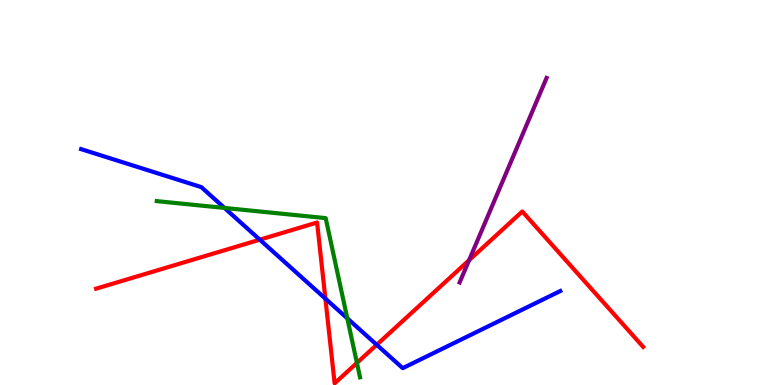[{'lines': ['blue', 'red'], 'intersections': [{'x': 3.35, 'y': 3.77}, {'x': 4.2, 'y': 2.24}, {'x': 4.86, 'y': 1.04}]}, {'lines': ['green', 'red'], 'intersections': [{'x': 4.61, 'y': 0.573}]}, {'lines': ['purple', 'red'], 'intersections': [{'x': 6.05, 'y': 3.24}]}, {'lines': ['blue', 'green'], 'intersections': [{'x': 2.9, 'y': 4.6}, {'x': 4.48, 'y': 1.73}]}, {'lines': ['blue', 'purple'], 'intersections': []}, {'lines': ['green', 'purple'], 'intersections': []}]